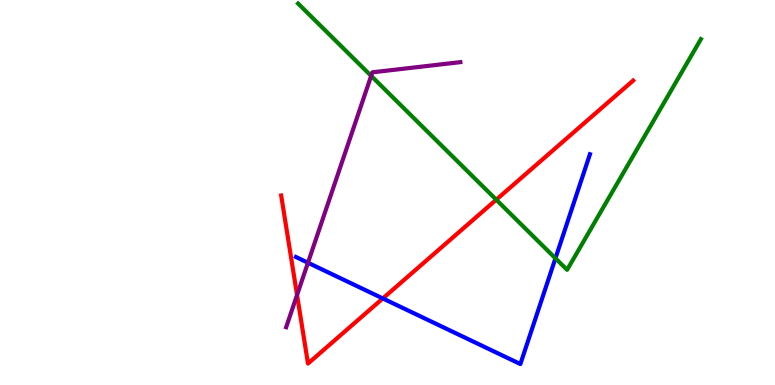[{'lines': ['blue', 'red'], 'intersections': [{'x': 4.94, 'y': 2.25}]}, {'lines': ['green', 'red'], 'intersections': [{'x': 6.4, 'y': 4.81}]}, {'lines': ['purple', 'red'], 'intersections': [{'x': 3.83, 'y': 2.34}]}, {'lines': ['blue', 'green'], 'intersections': [{'x': 7.17, 'y': 3.29}]}, {'lines': ['blue', 'purple'], 'intersections': [{'x': 3.97, 'y': 3.18}]}, {'lines': ['green', 'purple'], 'intersections': [{'x': 4.79, 'y': 8.03}]}]